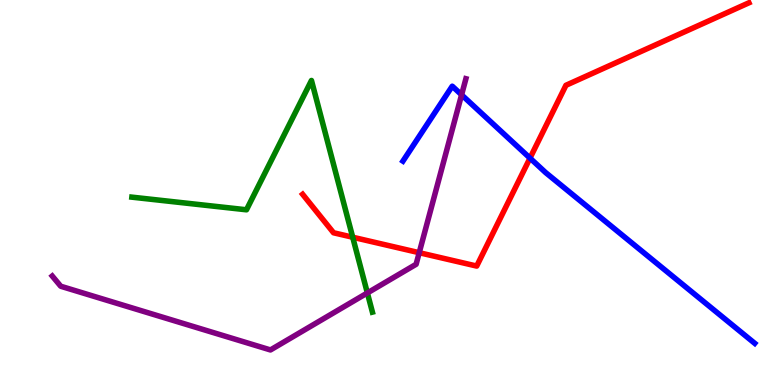[{'lines': ['blue', 'red'], 'intersections': [{'x': 6.84, 'y': 5.89}]}, {'lines': ['green', 'red'], 'intersections': [{'x': 4.55, 'y': 3.84}]}, {'lines': ['purple', 'red'], 'intersections': [{'x': 5.41, 'y': 3.44}]}, {'lines': ['blue', 'green'], 'intersections': []}, {'lines': ['blue', 'purple'], 'intersections': [{'x': 5.96, 'y': 7.54}]}, {'lines': ['green', 'purple'], 'intersections': [{'x': 4.74, 'y': 2.39}]}]